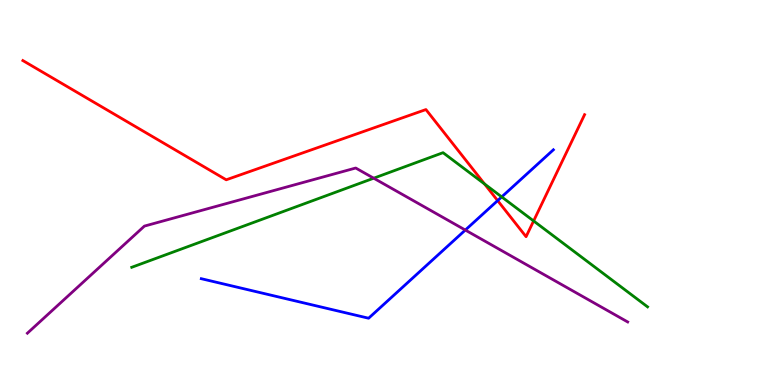[{'lines': ['blue', 'red'], 'intersections': [{'x': 6.42, 'y': 4.79}]}, {'lines': ['green', 'red'], 'intersections': [{'x': 6.25, 'y': 5.22}, {'x': 6.89, 'y': 4.26}]}, {'lines': ['purple', 'red'], 'intersections': []}, {'lines': ['blue', 'green'], 'intersections': [{'x': 6.47, 'y': 4.89}]}, {'lines': ['blue', 'purple'], 'intersections': [{'x': 6.0, 'y': 4.02}]}, {'lines': ['green', 'purple'], 'intersections': [{'x': 4.82, 'y': 5.37}]}]